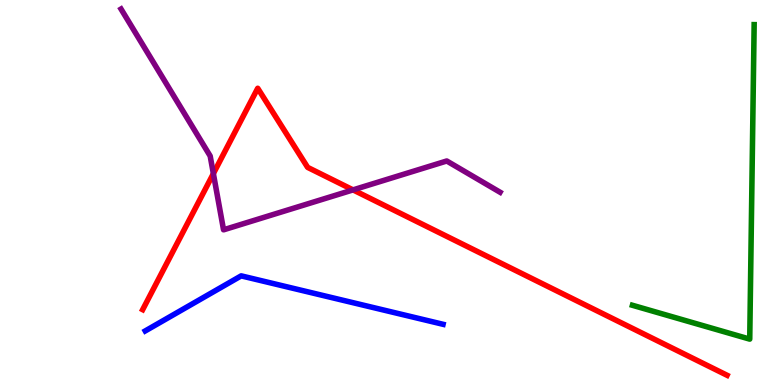[{'lines': ['blue', 'red'], 'intersections': []}, {'lines': ['green', 'red'], 'intersections': []}, {'lines': ['purple', 'red'], 'intersections': [{'x': 2.75, 'y': 5.49}, {'x': 4.56, 'y': 5.07}]}, {'lines': ['blue', 'green'], 'intersections': []}, {'lines': ['blue', 'purple'], 'intersections': []}, {'lines': ['green', 'purple'], 'intersections': []}]